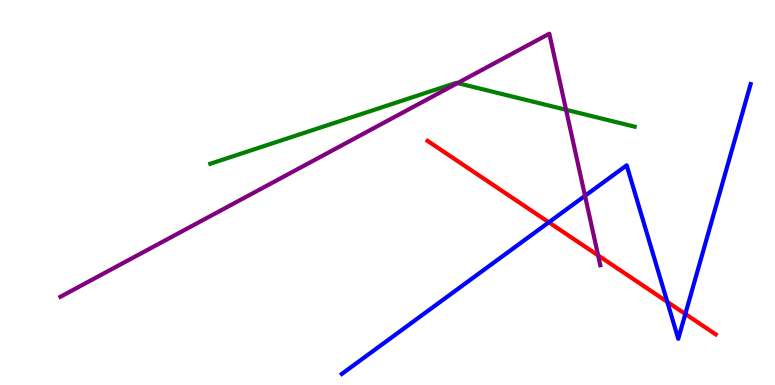[{'lines': ['blue', 'red'], 'intersections': [{'x': 7.08, 'y': 4.23}, {'x': 8.61, 'y': 2.16}, {'x': 8.84, 'y': 1.85}]}, {'lines': ['green', 'red'], 'intersections': []}, {'lines': ['purple', 'red'], 'intersections': [{'x': 7.72, 'y': 3.37}]}, {'lines': ['blue', 'green'], 'intersections': []}, {'lines': ['blue', 'purple'], 'intersections': [{'x': 7.55, 'y': 4.91}]}, {'lines': ['green', 'purple'], 'intersections': [{'x': 5.9, 'y': 7.84}, {'x': 7.3, 'y': 7.15}]}]